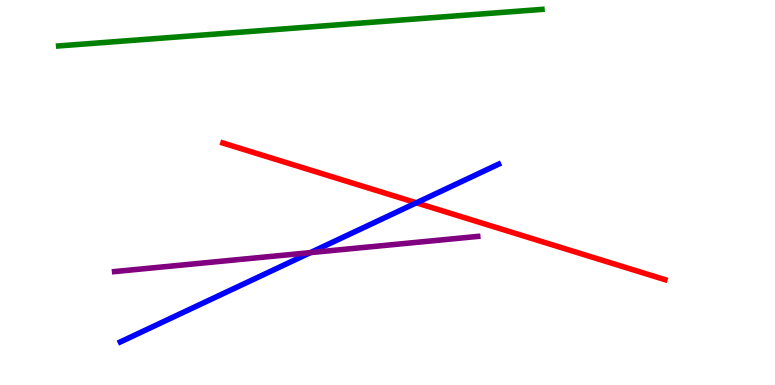[{'lines': ['blue', 'red'], 'intersections': [{'x': 5.37, 'y': 4.73}]}, {'lines': ['green', 'red'], 'intersections': []}, {'lines': ['purple', 'red'], 'intersections': []}, {'lines': ['blue', 'green'], 'intersections': []}, {'lines': ['blue', 'purple'], 'intersections': [{'x': 4.01, 'y': 3.44}]}, {'lines': ['green', 'purple'], 'intersections': []}]